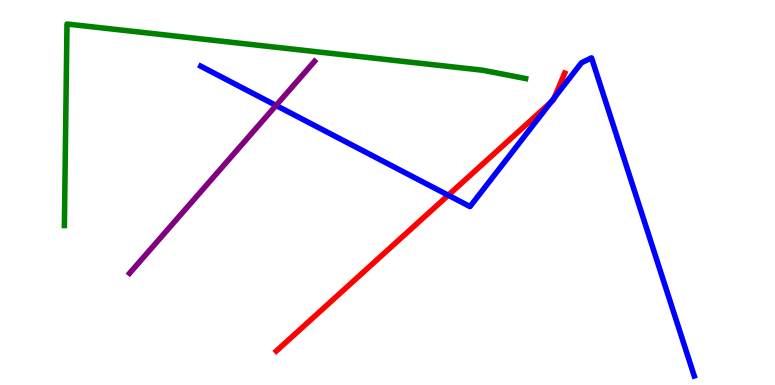[{'lines': ['blue', 'red'], 'intersections': [{'x': 5.78, 'y': 4.93}, {'x': 7.11, 'y': 7.34}, {'x': 7.15, 'y': 7.46}]}, {'lines': ['green', 'red'], 'intersections': []}, {'lines': ['purple', 'red'], 'intersections': []}, {'lines': ['blue', 'green'], 'intersections': []}, {'lines': ['blue', 'purple'], 'intersections': [{'x': 3.56, 'y': 7.26}]}, {'lines': ['green', 'purple'], 'intersections': []}]